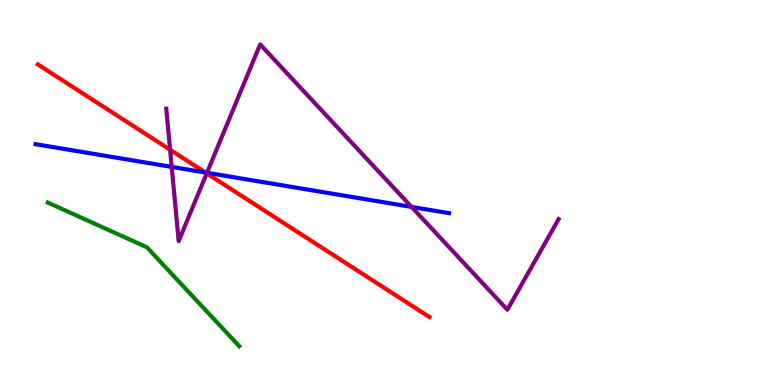[{'lines': ['blue', 'red'], 'intersections': [{'x': 2.65, 'y': 5.52}]}, {'lines': ['green', 'red'], 'intersections': []}, {'lines': ['purple', 'red'], 'intersections': [{'x': 2.2, 'y': 6.11}, {'x': 2.67, 'y': 5.5}]}, {'lines': ['blue', 'green'], 'intersections': []}, {'lines': ['blue', 'purple'], 'intersections': [{'x': 2.22, 'y': 5.66}, {'x': 2.67, 'y': 5.51}, {'x': 5.31, 'y': 4.63}]}, {'lines': ['green', 'purple'], 'intersections': []}]